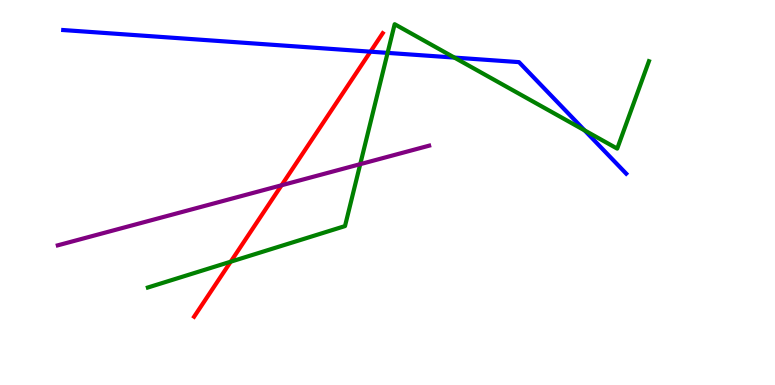[{'lines': ['blue', 'red'], 'intersections': [{'x': 4.78, 'y': 8.66}]}, {'lines': ['green', 'red'], 'intersections': [{'x': 2.98, 'y': 3.2}]}, {'lines': ['purple', 'red'], 'intersections': [{'x': 3.63, 'y': 5.19}]}, {'lines': ['blue', 'green'], 'intersections': [{'x': 5.0, 'y': 8.63}, {'x': 5.86, 'y': 8.5}, {'x': 7.54, 'y': 6.61}]}, {'lines': ['blue', 'purple'], 'intersections': []}, {'lines': ['green', 'purple'], 'intersections': [{'x': 4.65, 'y': 5.74}]}]